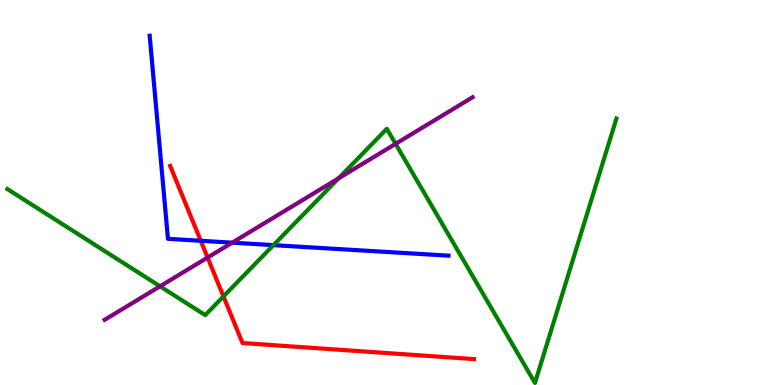[{'lines': ['blue', 'red'], 'intersections': [{'x': 2.59, 'y': 3.75}]}, {'lines': ['green', 'red'], 'intersections': [{'x': 2.88, 'y': 2.3}]}, {'lines': ['purple', 'red'], 'intersections': [{'x': 2.68, 'y': 3.31}]}, {'lines': ['blue', 'green'], 'intersections': [{'x': 3.53, 'y': 3.63}]}, {'lines': ['blue', 'purple'], 'intersections': [{'x': 3.0, 'y': 3.7}]}, {'lines': ['green', 'purple'], 'intersections': [{'x': 2.06, 'y': 2.56}, {'x': 4.37, 'y': 5.37}, {'x': 5.1, 'y': 6.26}]}]